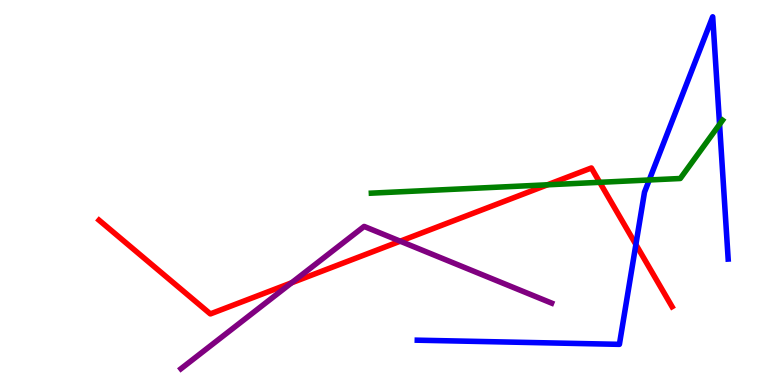[{'lines': ['blue', 'red'], 'intersections': [{'x': 8.2, 'y': 3.65}]}, {'lines': ['green', 'red'], 'intersections': [{'x': 7.06, 'y': 5.2}, {'x': 7.74, 'y': 5.26}]}, {'lines': ['purple', 'red'], 'intersections': [{'x': 3.76, 'y': 2.65}, {'x': 5.16, 'y': 3.74}]}, {'lines': ['blue', 'green'], 'intersections': [{'x': 8.38, 'y': 5.33}, {'x': 9.28, 'y': 6.77}]}, {'lines': ['blue', 'purple'], 'intersections': []}, {'lines': ['green', 'purple'], 'intersections': []}]